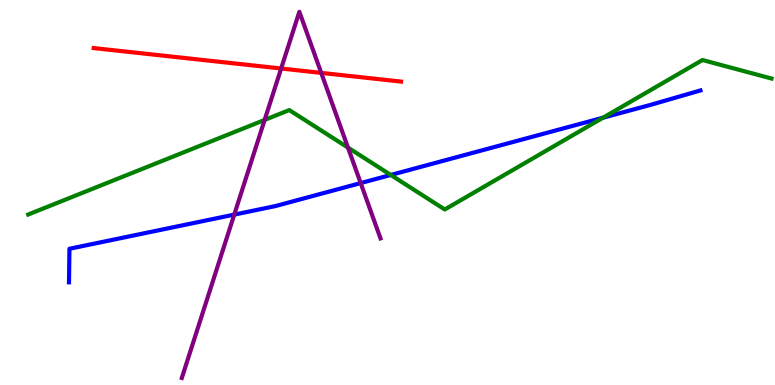[{'lines': ['blue', 'red'], 'intersections': []}, {'lines': ['green', 'red'], 'intersections': []}, {'lines': ['purple', 'red'], 'intersections': [{'x': 3.63, 'y': 8.22}, {'x': 4.14, 'y': 8.11}]}, {'lines': ['blue', 'green'], 'intersections': [{'x': 5.04, 'y': 5.46}, {'x': 7.78, 'y': 6.94}]}, {'lines': ['blue', 'purple'], 'intersections': [{'x': 3.02, 'y': 4.43}, {'x': 4.65, 'y': 5.24}]}, {'lines': ['green', 'purple'], 'intersections': [{'x': 3.41, 'y': 6.88}, {'x': 4.49, 'y': 6.17}]}]